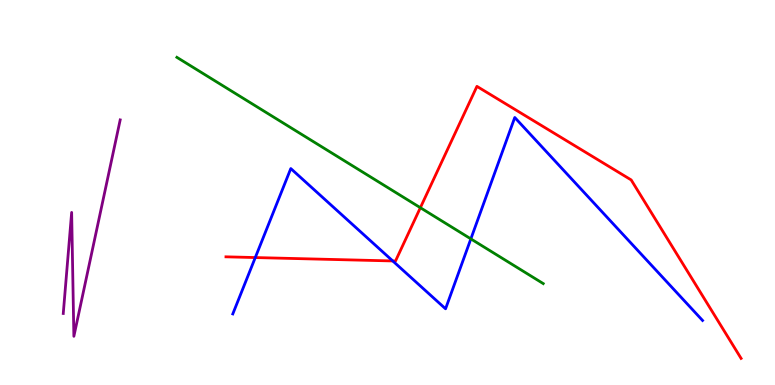[{'lines': ['blue', 'red'], 'intersections': [{'x': 3.29, 'y': 3.31}, {'x': 5.07, 'y': 3.22}]}, {'lines': ['green', 'red'], 'intersections': [{'x': 5.42, 'y': 4.61}]}, {'lines': ['purple', 'red'], 'intersections': []}, {'lines': ['blue', 'green'], 'intersections': [{'x': 6.08, 'y': 3.8}]}, {'lines': ['blue', 'purple'], 'intersections': []}, {'lines': ['green', 'purple'], 'intersections': []}]